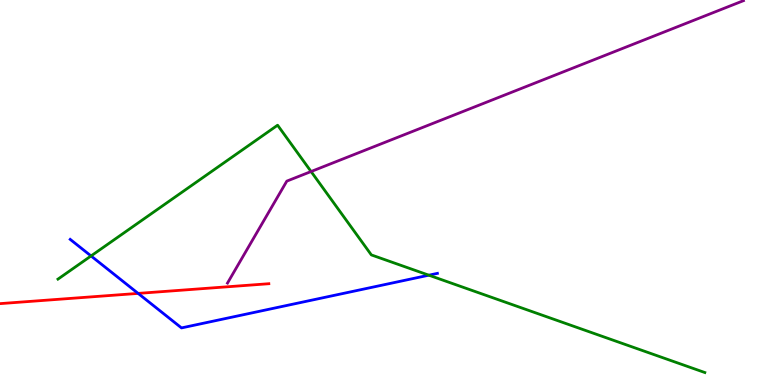[{'lines': ['blue', 'red'], 'intersections': [{'x': 1.78, 'y': 2.38}]}, {'lines': ['green', 'red'], 'intersections': []}, {'lines': ['purple', 'red'], 'intersections': []}, {'lines': ['blue', 'green'], 'intersections': [{'x': 1.17, 'y': 3.35}, {'x': 5.53, 'y': 2.85}]}, {'lines': ['blue', 'purple'], 'intersections': []}, {'lines': ['green', 'purple'], 'intersections': [{'x': 4.01, 'y': 5.54}]}]